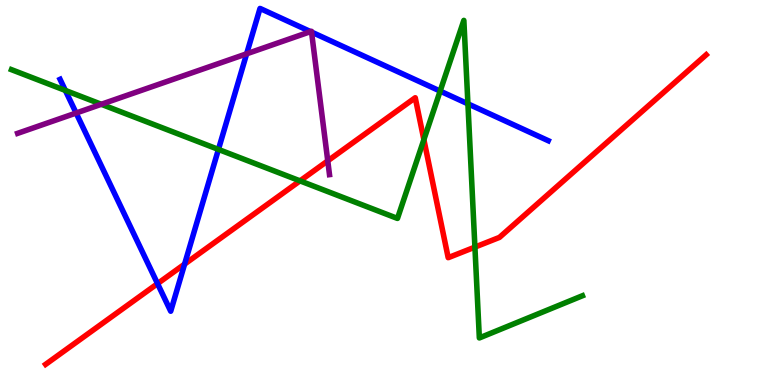[{'lines': ['blue', 'red'], 'intersections': [{'x': 2.03, 'y': 2.63}, {'x': 2.38, 'y': 3.14}]}, {'lines': ['green', 'red'], 'intersections': [{'x': 3.87, 'y': 5.3}, {'x': 5.47, 'y': 6.37}, {'x': 6.13, 'y': 3.58}]}, {'lines': ['purple', 'red'], 'intersections': [{'x': 4.23, 'y': 5.82}]}, {'lines': ['blue', 'green'], 'intersections': [{'x': 0.843, 'y': 7.65}, {'x': 2.82, 'y': 6.12}, {'x': 5.68, 'y': 7.63}, {'x': 6.04, 'y': 7.3}]}, {'lines': ['blue', 'purple'], 'intersections': [{'x': 0.982, 'y': 7.06}, {'x': 3.18, 'y': 8.6}, {'x': 4.01, 'y': 9.18}, {'x': 4.02, 'y': 9.17}]}, {'lines': ['green', 'purple'], 'intersections': [{'x': 1.31, 'y': 7.29}]}]